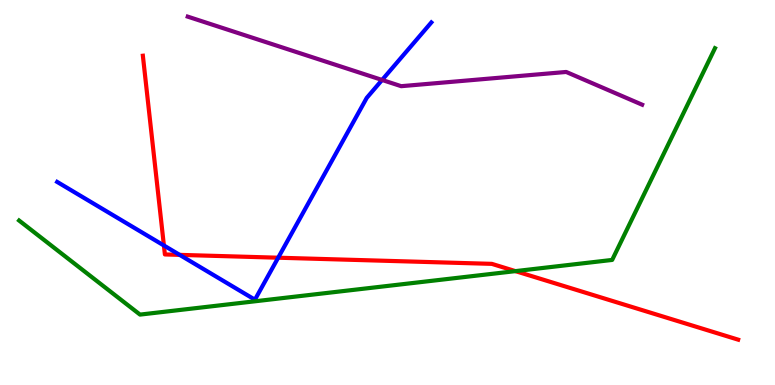[{'lines': ['blue', 'red'], 'intersections': [{'x': 2.11, 'y': 3.62}, {'x': 2.32, 'y': 3.38}, {'x': 3.59, 'y': 3.31}]}, {'lines': ['green', 'red'], 'intersections': [{'x': 6.65, 'y': 2.96}]}, {'lines': ['purple', 'red'], 'intersections': []}, {'lines': ['blue', 'green'], 'intersections': []}, {'lines': ['blue', 'purple'], 'intersections': [{'x': 4.93, 'y': 7.92}]}, {'lines': ['green', 'purple'], 'intersections': []}]